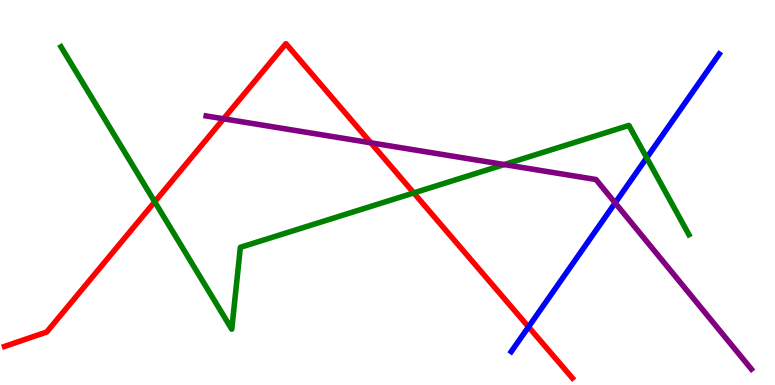[{'lines': ['blue', 'red'], 'intersections': [{'x': 6.82, 'y': 1.51}]}, {'lines': ['green', 'red'], 'intersections': [{'x': 2.0, 'y': 4.76}, {'x': 5.34, 'y': 4.99}]}, {'lines': ['purple', 'red'], 'intersections': [{'x': 2.88, 'y': 6.91}, {'x': 4.78, 'y': 6.29}]}, {'lines': ['blue', 'green'], 'intersections': [{'x': 8.34, 'y': 5.9}]}, {'lines': ['blue', 'purple'], 'intersections': [{'x': 7.94, 'y': 4.73}]}, {'lines': ['green', 'purple'], 'intersections': [{'x': 6.51, 'y': 5.73}]}]